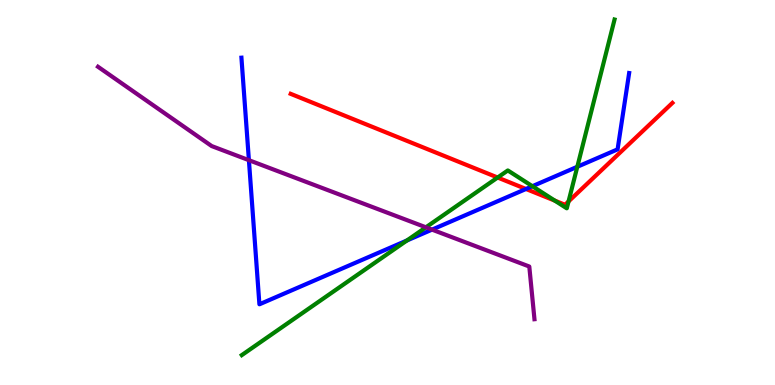[{'lines': ['blue', 'red'], 'intersections': [{'x': 6.79, 'y': 5.09}]}, {'lines': ['green', 'red'], 'intersections': [{'x': 6.42, 'y': 5.39}, {'x': 7.16, 'y': 4.79}, {'x': 7.34, 'y': 4.77}]}, {'lines': ['purple', 'red'], 'intersections': []}, {'lines': ['blue', 'green'], 'intersections': [{'x': 5.25, 'y': 3.75}, {'x': 6.87, 'y': 5.16}, {'x': 7.45, 'y': 5.67}]}, {'lines': ['blue', 'purple'], 'intersections': [{'x': 3.21, 'y': 5.84}, {'x': 5.57, 'y': 4.04}]}, {'lines': ['green', 'purple'], 'intersections': [{'x': 5.5, 'y': 4.1}]}]